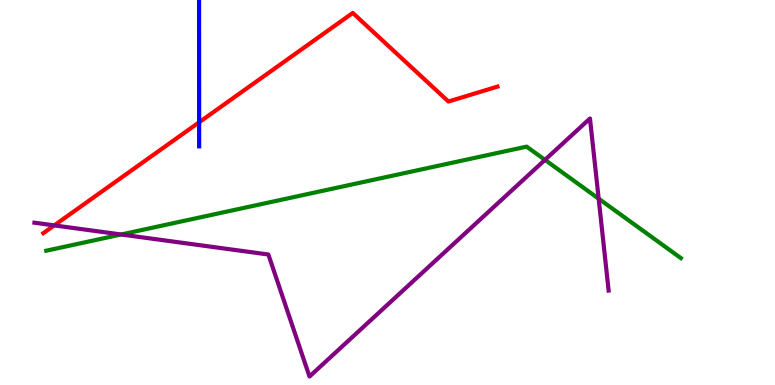[{'lines': ['blue', 'red'], 'intersections': [{'x': 2.57, 'y': 6.82}]}, {'lines': ['green', 'red'], 'intersections': []}, {'lines': ['purple', 'red'], 'intersections': [{'x': 0.7, 'y': 4.15}]}, {'lines': ['blue', 'green'], 'intersections': []}, {'lines': ['blue', 'purple'], 'intersections': []}, {'lines': ['green', 'purple'], 'intersections': [{'x': 1.56, 'y': 3.91}, {'x': 7.03, 'y': 5.85}, {'x': 7.72, 'y': 4.84}]}]